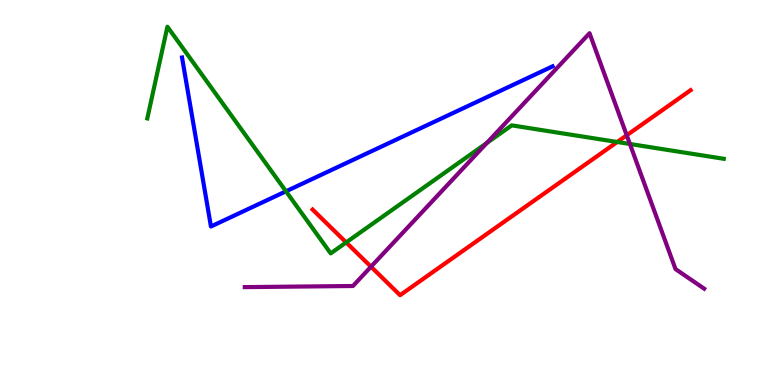[{'lines': ['blue', 'red'], 'intersections': []}, {'lines': ['green', 'red'], 'intersections': [{'x': 4.47, 'y': 3.7}, {'x': 7.96, 'y': 6.31}]}, {'lines': ['purple', 'red'], 'intersections': [{'x': 4.79, 'y': 3.07}, {'x': 8.09, 'y': 6.49}]}, {'lines': ['blue', 'green'], 'intersections': [{'x': 3.69, 'y': 5.03}]}, {'lines': ['blue', 'purple'], 'intersections': []}, {'lines': ['green', 'purple'], 'intersections': [{'x': 6.28, 'y': 6.29}, {'x': 8.13, 'y': 6.26}]}]